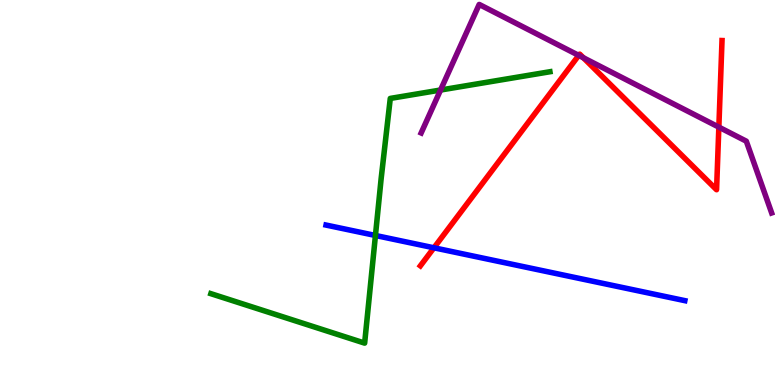[{'lines': ['blue', 'red'], 'intersections': [{'x': 5.6, 'y': 3.56}]}, {'lines': ['green', 'red'], 'intersections': []}, {'lines': ['purple', 'red'], 'intersections': [{'x': 7.47, 'y': 8.56}, {'x': 7.53, 'y': 8.5}, {'x': 9.28, 'y': 6.7}]}, {'lines': ['blue', 'green'], 'intersections': [{'x': 4.84, 'y': 3.88}]}, {'lines': ['blue', 'purple'], 'intersections': []}, {'lines': ['green', 'purple'], 'intersections': [{'x': 5.68, 'y': 7.66}]}]